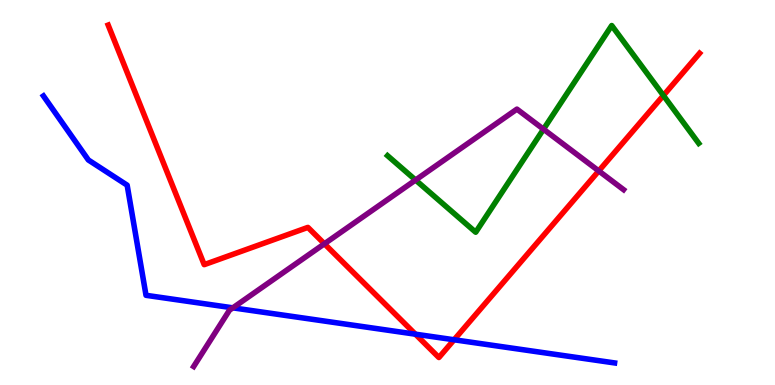[{'lines': ['blue', 'red'], 'intersections': [{'x': 5.36, 'y': 1.32}, {'x': 5.86, 'y': 1.17}]}, {'lines': ['green', 'red'], 'intersections': [{'x': 8.56, 'y': 7.52}]}, {'lines': ['purple', 'red'], 'intersections': [{'x': 4.19, 'y': 3.67}, {'x': 7.73, 'y': 5.56}]}, {'lines': ['blue', 'green'], 'intersections': []}, {'lines': ['blue', 'purple'], 'intersections': [{'x': 3.0, 'y': 2.0}]}, {'lines': ['green', 'purple'], 'intersections': [{'x': 5.36, 'y': 5.32}, {'x': 7.01, 'y': 6.64}]}]